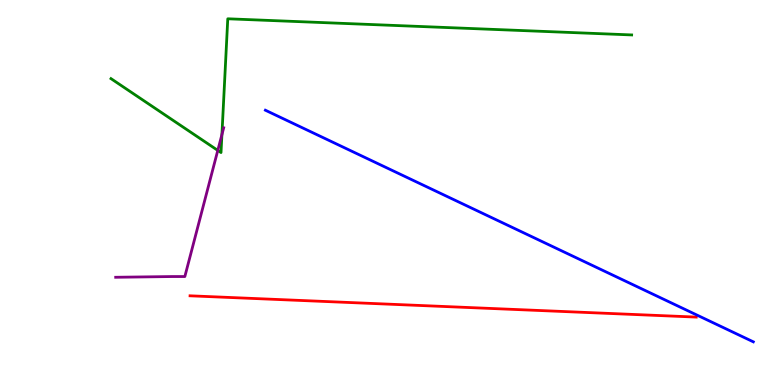[{'lines': ['blue', 'red'], 'intersections': []}, {'lines': ['green', 'red'], 'intersections': []}, {'lines': ['purple', 'red'], 'intersections': []}, {'lines': ['blue', 'green'], 'intersections': []}, {'lines': ['blue', 'purple'], 'intersections': []}, {'lines': ['green', 'purple'], 'intersections': [{'x': 2.81, 'y': 6.09}, {'x': 2.86, 'y': 6.5}]}]